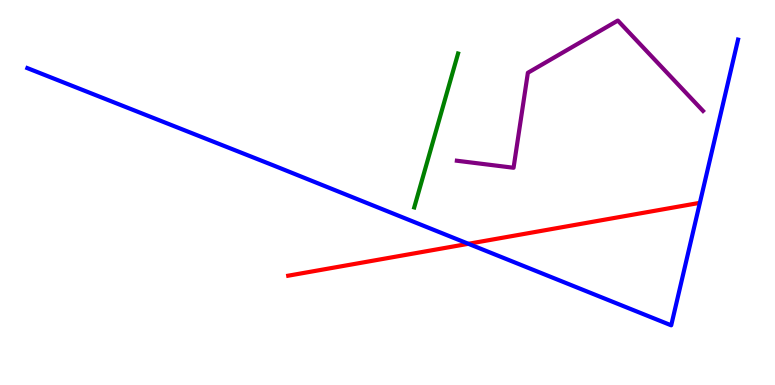[{'lines': ['blue', 'red'], 'intersections': [{'x': 6.04, 'y': 3.67}]}, {'lines': ['green', 'red'], 'intersections': []}, {'lines': ['purple', 'red'], 'intersections': []}, {'lines': ['blue', 'green'], 'intersections': []}, {'lines': ['blue', 'purple'], 'intersections': []}, {'lines': ['green', 'purple'], 'intersections': []}]